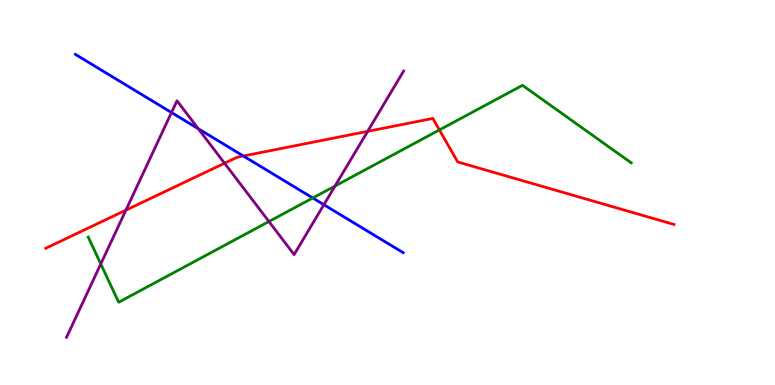[{'lines': ['blue', 'red'], 'intersections': [{'x': 3.14, 'y': 5.95}]}, {'lines': ['green', 'red'], 'intersections': [{'x': 5.67, 'y': 6.62}]}, {'lines': ['purple', 'red'], 'intersections': [{'x': 1.62, 'y': 4.54}, {'x': 2.9, 'y': 5.76}, {'x': 4.74, 'y': 6.59}]}, {'lines': ['blue', 'green'], 'intersections': [{'x': 4.04, 'y': 4.86}]}, {'lines': ['blue', 'purple'], 'intersections': [{'x': 2.21, 'y': 7.08}, {'x': 2.56, 'y': 6.66}, {'x': 4.18, 'y': 4.68}]}, {'lines': ['green', 'purple'], 'intersections': [{'x': 1.3, 'y': 3.14}, {'x': 3.47, 'y': 4.25}, {'x': 4.32, 'y': 5.17}]}]